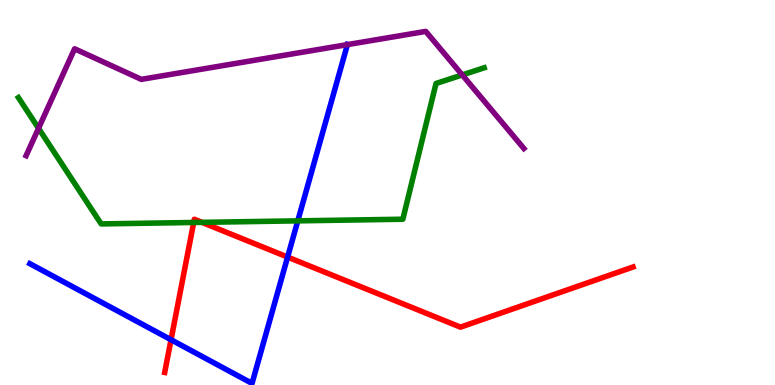[{'lines': ['blue', 'red'], 'intersections': [{'x': 2.21, 'y': 1.18}, {'x': 3.71, 'y': 3.32}]}, {'lines': ['green', 'red'], 'intersections': [{'x': 2.5, 'y': 4.22}, {'x': 2.61, 'y': 4.22}]}, {'lines': ['purple', 'red'], 'intersections': []}, {'lines': ['blue', 'green'], 'intersections': [{'x': 3.84, 'y': 4.26}]}, {'lines': ['blue', 'purple'], 'intersections': [{'x': 4.48, 'y': 8.84}]}, {'lines': ['green', 'purple'], 'intersections': [{'x': 0.497, 'y': 6.67}, {'x': 5.96, 'y': 8.05}]}]